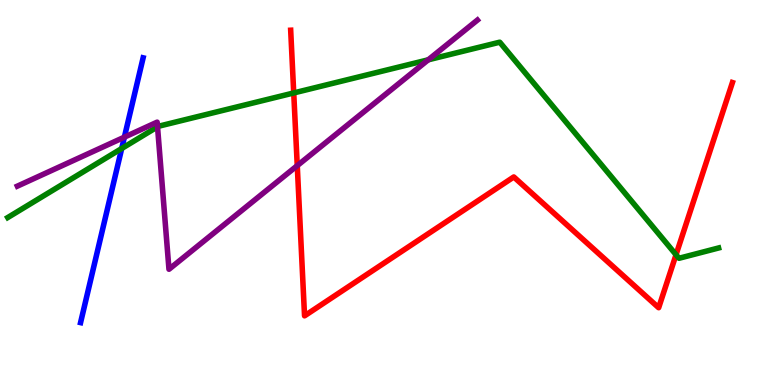[{'lines': ['blue', 'red'], 'intersections': []}, {'lines': ['green', 'red'], 'intersections': [{'x': 3.79, 'y': 7.59}, {'x': 8.72, 'y': 3.38}]}, {'lines': ['purple', 'red'], 'intersections': [{'x': 3.84, 'y': 5.7}]}, {'lines': ['blue', 'green'], 'intersections': [{'x': 1.57, 'y': 6.14}]}, {'lines': ['blue', 'purple'], 'intersections': [{'x': 1.61, 'y': 6.44}]}, {'lines': ['green', 'purple'], 'intersections': [{'x': 2.03, 'y': 6.71}, {'x': 5.53, 'y': 8.45}]}]